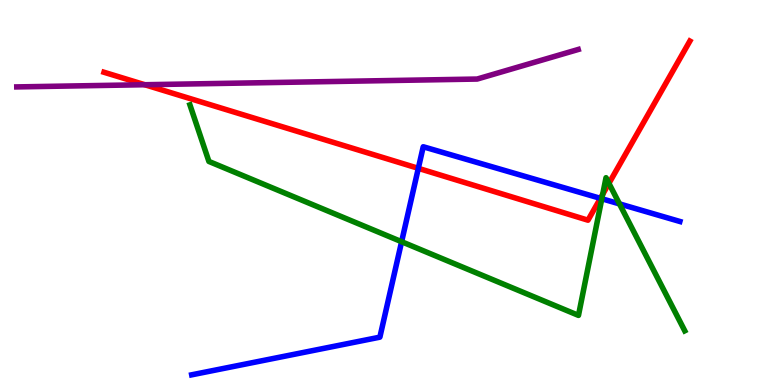[{'lines': ['blue', 'red'], 'intersections': [{'x': 5.4, 'y': 5.63}, {'x': 7.75, 'y': 4.85}]}, {'lines': ['green', 'red'], 'intersections': [{'x': 7.78, 'y': 4.95}, {'x': 7.86, 'y': 5.24}]}, {'lines': ['purple', 'red'], 'intersections': [{'x': 1.87, 'y': 7.8}]}, {'lines': ['blue', 'green'], 'intersections': [{'x': 5.18, 'y': 3.72}, {'x': 7.77, 'y': 4.84}, {'x': 7.99, 'y': 4.7}]}, {'lines': ['blue', 'purple'], 'intersections': []}, {'lines': ['green', 'purple'], 'intersections': []}]